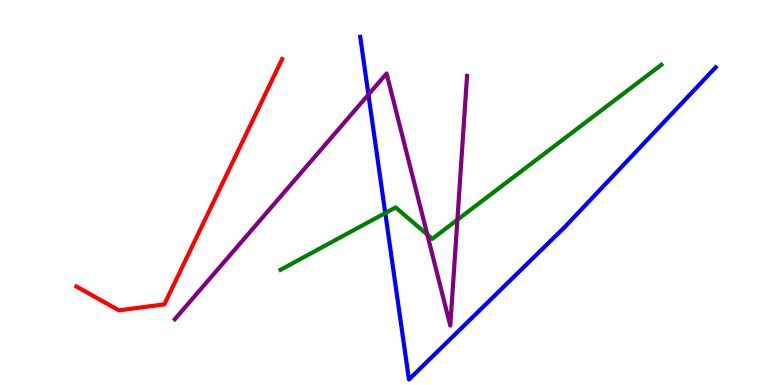[{'lines': ['blue', 'red'], 'intersections': []}, {'lines': ['green', 'red'], 'intersections': []}, {'lines': ['purple', 'red'], 'intersections': []}, {'lines': ['blue', 'green'], 'intersections': [{'x': 4.97, 'y': 4.47}]}, {'lines': ['blue', 'purple'], 'intersections': [{'x': 4.75, 'y': 7.54}]}, {'lines': ['green', 'purple'], 'intersections': [{'x': 5.51, 'y': 3.91}, {'x': 5.9, 'y': 4.29}]}]